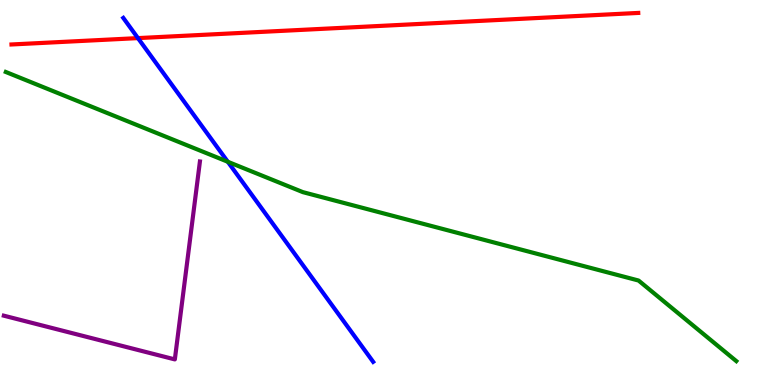[{'lines': ['blue', 'red'], 'intersections': [{'x': 1.78, 'y': 9.01}]}, {'lines': ['green', 'red'], 'intersections': []}, {'lines': ['purple', 'red'], 'intersections': []}, {'lines': ['blue', 'green'], 'intersections': [{'x': 2.94, 'y': 5.8}]}, {'lines': ['blue', 'purple'], 'intersections': []}, {'lines': ['green', 'purple'], 'intersections': []}]